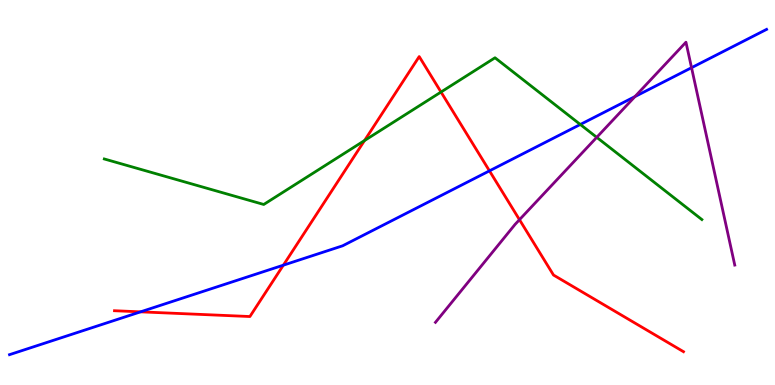[{'lines': ['blue', 'red'], 'intersections': [{'x': 1.81, 'y': 1.9}, {'x': 3.66, 'y': 3.11}, {'x': 6.32, 'y': 5.56}]}, {'lines': ['green', 'red'], 'intersections': [{'x': 4.7, 'y': 6.35}, {'x': 5.69, 'y': 7.61}]}, {'lines': ['purple', 'red'], 'intersections': [{'x': 6.7, 'y': 4.29}]}, {'lines': ['blue', 'green'], 'intersections': [{'x': 7.49, 'y': 6.77}]}, {'lines': ['blue', 'purple'], 'intersections': [{'x': 8.19, 'y': 7.49}, {'x': 8.92, 'y': 8.24}]}, {'lines': ['green', 'purple'], 'intersections': [{'x': 7.7, 'y': 6.43}]}]